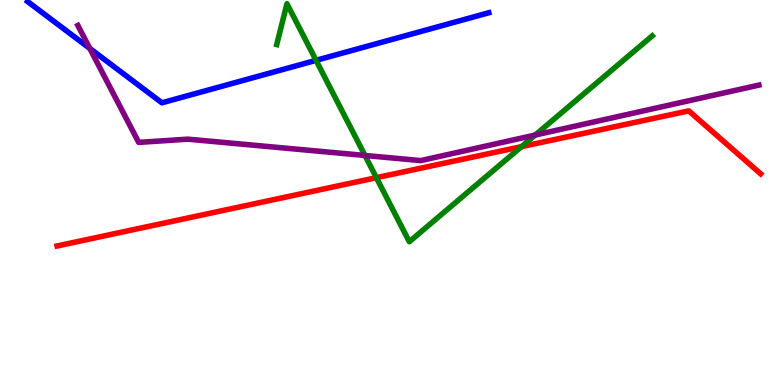[{'lines': ['blue', 'red'], 'intersections': []}, {'lines': ['green', 'red'], 'intersections': [{'x': 4.86, 'y': 5.38}, {'x': 6.73, 'y': 6.19}]}, {'lines': ['purple', 'red'], 'intersections': []}, {'lines': ['blue', 'green'], 'intersections': [{'x': 4.08, 'y': 8.43}]}, {'lines': ['blue', 'purple'], 'intersections': [{'x': 1.16, 'y': 8.74}]}, {'lines': ['green', 'purple'], 'intersections': [{'x': 4.71, 'y': 5.96}, {'x': 6.91, 'y': 6.49}]}]